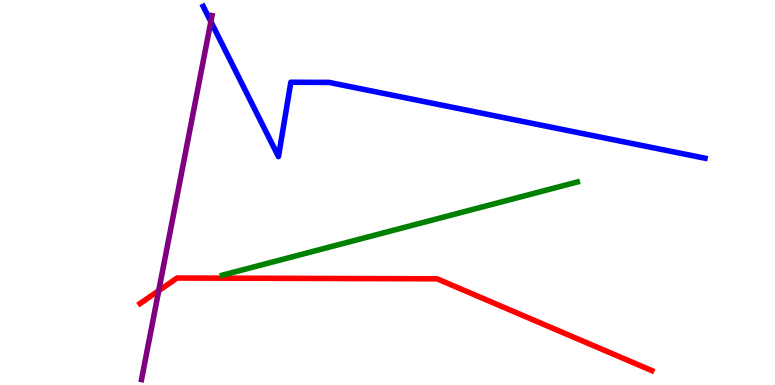[{'lines': ['blue', 'red'], 'intersections': []}, {'lines': ['green', 'red'], 'intersections': []}, {'lines': ['purple', 'red'], 'intersections': [{'x': 2.05, 'y': 2.45}]}, {'lines': ['blue', 'green'], 'intersections': []}, {'lines': ['blue', 'purple'], 'intersections': [{'x': 2.72, 'y': 9.44}]}, {'lines': ['green', 'purple'], 'intersections': []}]